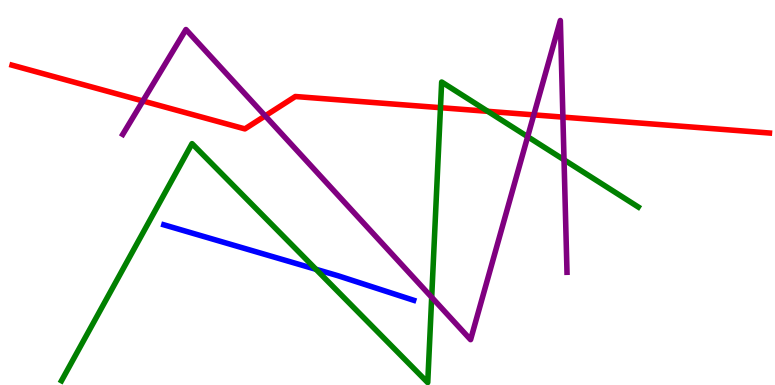[{'lines': ['blue', 'red'], 'intersections': []}, {'lines': ['green', 'red'], 'intersections': [{'x': 5.68, 'y': 7.2}, {'x': 6.29, 'y': 7.11}]}, {'lines': ['purple', 'red'], 'intersections': [{'x': 1.84, 'y': 7.38}, {'x': 3.42, 'y': 6.99}, {'x': 6.89, 'y': 7.02}, {'x': 7.26, 'y': 6.96}]}, {'lines': ['blue', 'green'], 'intersections': [{'x': 4.08, 'y': 3.0}]}, {'lines': ['blue', 'purple'], 'intersections': []}, {'lines': ['green', 'purple'], 'intersections': [{'x': 5.57, 'y': 2.28}, {'x': 6.81, 'y': 6.45}, {'x': 7.28, 'y': 5.85}]}]